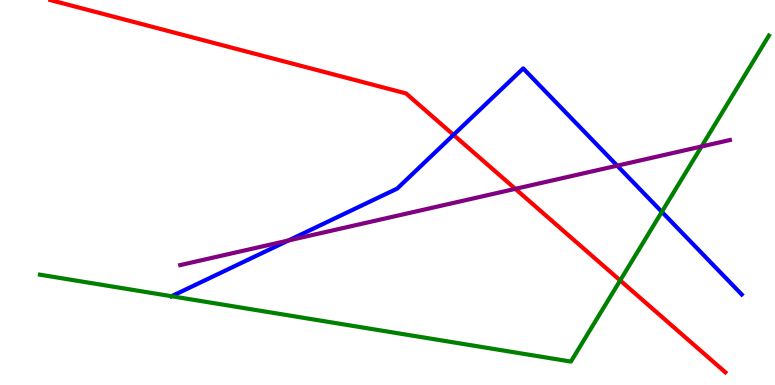[{'lines': ['blue', 'red'], 'intersections': [{'x': 5.85, 'y': 6.5}]}, {'lines': ['green', 'red'], 'intersections': [{'x': 8.0, 'y': 2.72}]}, {'lines': ['purple', 'red'], 'intersections': [{'x': 6.65, 'y': 5.09}]}, {'lines': ['blue', 'green'], 'intersections': [{'x': 2.21, 'y': 2.31}, {'x': 8.54, 'y': 4.5}]}, {'lines': ['blue', 'purple'], 'intersections': [{'x': 3.72, 'y': 3.75}, {'x': 7.96, 'y': 5.7}]}, {'lines': ['green', 'purple'], 'intersections': [{'x': 9.05, 'y': 6.2}]}]